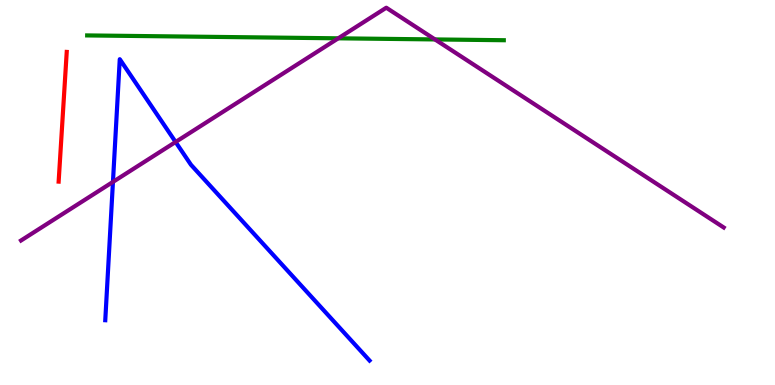[{'lines': ['blue', 'red'], 'intersections': []}, {'lines': ['green', 'red'], 'intersections': []}, {'lines': ['purple', 'red'], 'intersections': []}, {'lines': ['blue', 'green'], 'intersections': []}, {'lines': ['blue', 'purple'], 'intersections': [{'x': 1.46, 'y': 5.27}, {'x': 2.27, 'y': 6.31}]}, {'lines': ['green', 'purple'], 'intersections': [{'x': 4.36, 'y': 9.0}, {'x': 5.61, 'y': 8.98}]}]